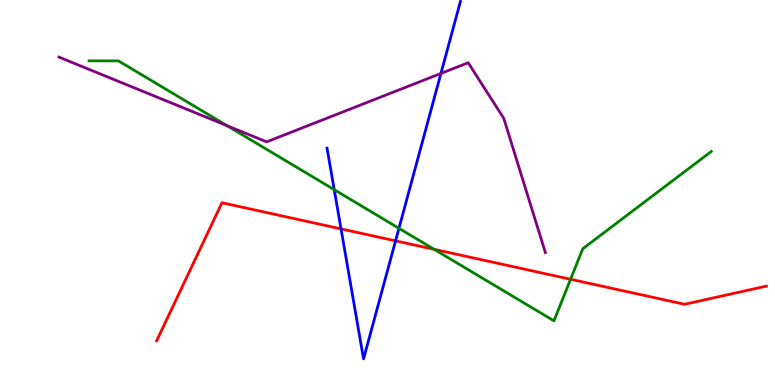[{'lines': ['blue', 'red'], 'intersections': [{'x': 4.4, 'y': 4.05}, {'x': 5.1, 'y': 3.74}]}, {'lines': ['green', 'red'], 'intersections': [{'x': 5.6, 'y': 3.52}, {'x': 7.36, 'y': 2.75}]}, {'lines': ['purple', 'red'], 'intersections': []}, {'lines': ['blue', 'green'], 'intersections': [{'x': 4.31, 'y': 5.07}, {'x': 5.15, 'y': 4.07}]}, {'lines': ['blue', 'purple'], 'intersections': [{'x': 5.69, 'y': 8.09}]}, {'lines': ['green', 'purple'], 'intersections': [{'x': 2.93, 'y': 6.74}]}]